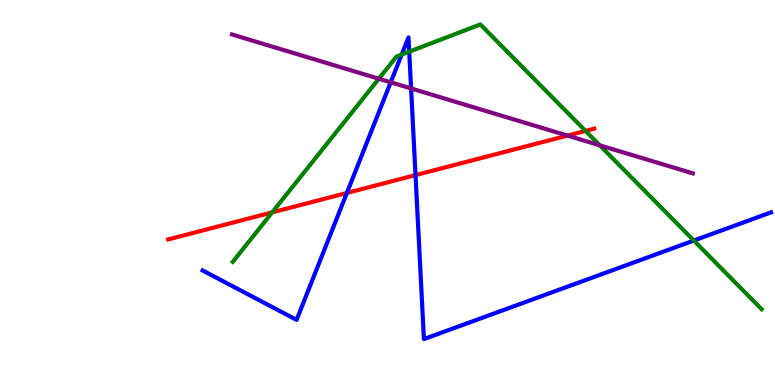[{'lines': ['blue', 'red'], 'intersections': [{'x': 4.48, 'y': 4.99}, {'x': 5.36, 'y': 5.45}]}, {'lines': ['green', 'red'], 'intersections': [{'x': 3.51, 'y': 4.48}, {'x': 7.55, 'y': 6.6}]}, {'lines': ['purple', 'red'], 'intersections': [{'x': 7.32, 'y': 6.48}]}, {'lines': ['blue', 'green'], 'intersections': [{'x': 5.18, 'y': 8.58}, {'x': 5.28, 'y': 8.66}, {'x': 8.95, 'y': 3.75}]}, {'lines': ['blue', 'purple'], 'intersections': [{'x': 5.04, 'y': 7.86}, {'x': 5.3, 'y': 7.7}]}, {'lines': ['green', 'purple'], 'intersections': [{'x': 4.89, 'y': 7.96}, {'x': 7.74, 'y': 6.23}]}]